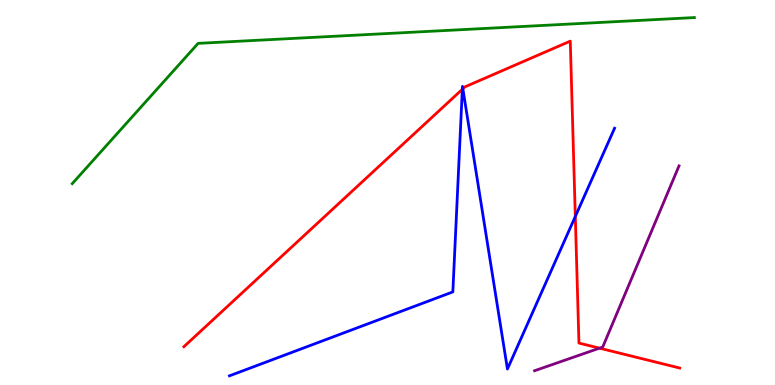[{'lines': ['blue', 'red'], 'intersections': [{'x': 5.97, 'y': 7.68}, {'x': 5.97, 'y': 7.69}, {'x': 7.42, 'y': 4.38}]}, {'lines': ['green', 'red'], 'intersections': []}, {'lines': ['purple', 'red'], 'intersections': [{'x': 7.74, 'y': 0.957}]}, {'lines': ['blue', 'green'], 'intersections': []}, {'lines': ['blue', 'purple'], 'intersections': []}, {'lines': ['green', 'purple'], 'intersections': []}]